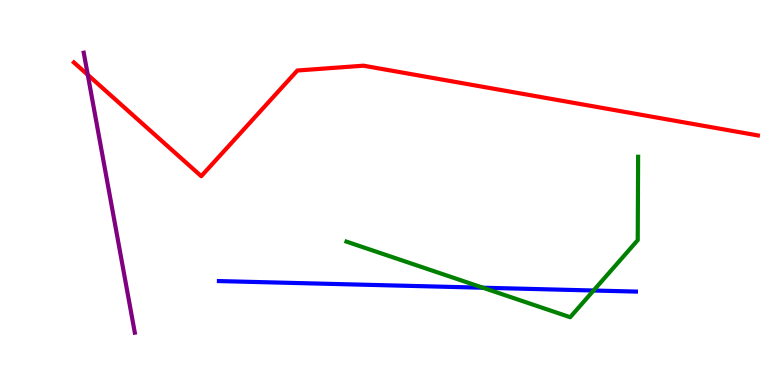[{'lines': ['blue', 'red'], 'intersections': []}, {'lines': ['green', 'red'], 'intersections': []}, {'lines': ['purple', 'red'], 'intersections': [{'x': 1.13, 'y': 8.06}]}, {'lines': ['blue', 'green'], 'intersections': [{'x': 6.23, 'y': 2.53}, {'x': 7.66, 'y': 2.45}]}, {'lines': ['blue', 'purple'], 'intersections': []}, {'lines': ['green', 'purple'], 'intersections': []}]